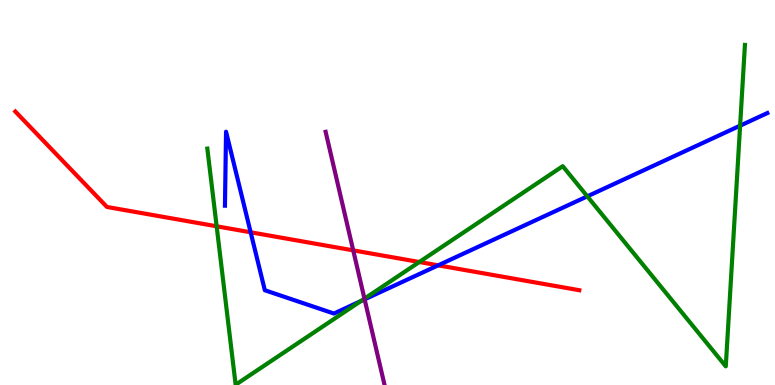[{'lines': ['blue', 'red'], 'intersections': [{'x': 3.23, 'y': 3.97}, {'x': 5.65, 'y': 3.11}]}, {'lines': ['green', 'red'], 'intersections': [{'x': 2.8, 'y': 4.12}, {'x': 5.41, 'y': 3.19}]}, {'lines': ['purple', 'red'], 'intersections': [{'x': 4.56, 'y': 3.5}]}, {'lines': ['blue', 'green'], 'intersections': [{'x': 4.65, 'y': 2.18}, {'x': 7.58, 'y': 4.9}, {'x': 9.55, 'y': 6.74}]}, {'lines': ['blue', 'purple'], 'intersections': [{'x': 4.7, 'y': 2.22}]}, {'lines': ['green', 'purple'], 'intersections': [{'x': 4.7, 'y': 2.24}]}]